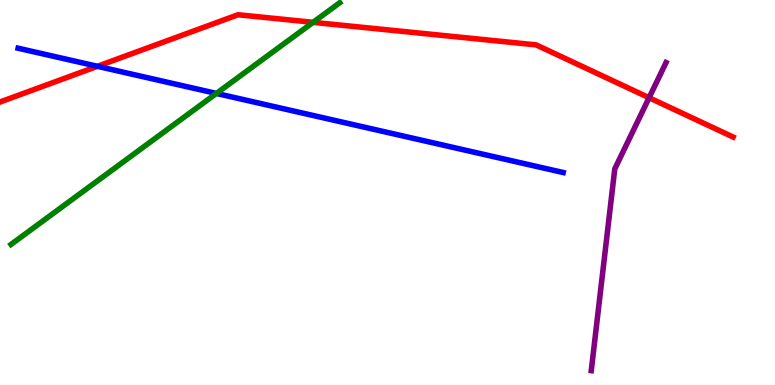[{'lines': ['blue', 'red'], 'intersections': [{'x': 1.26, 'y': 8.28}]}, {'lines': ['green', 'red'], 'intersections': [{'x': 4.04, 'y': 9.42}]}, {'lines': ['purple', 'red'], 'intersections': [{'x': 8.38, 'y': 7.46}]}, {'lines': ['blue', 'green'], 'intersections': [{'x': 2.79, 'y': 7.57}]}, {'lines': ['blue', 'purple'], 'intersections': []}, {'lines': ['green', 'purple'], 'intersections': []}]